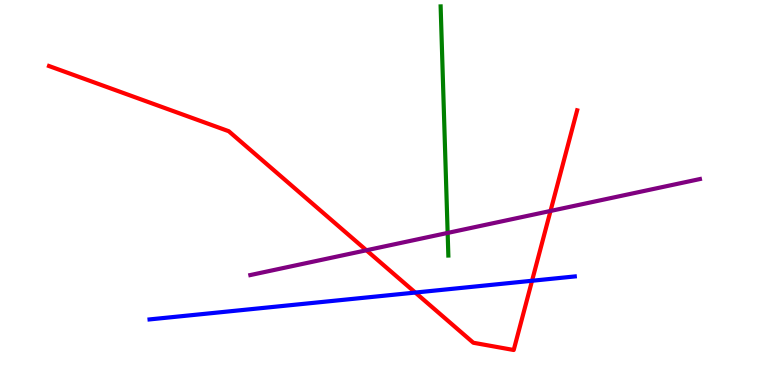[{'lines': ['blue', 'red'], 'intersections': [{'x': 5.36, 'y': 2.4}, {'x': 6.86, 'y': 2.71}]}, {'lines': ['green', 'red'], 'intersections': []}, {'lines': ['purple', 'red'], 'intersections': [{'x': 4.73, 'y': 3.5}, {'x': 7.1, 'y': 4.52}]}, {'lines': ['blue', 'green'], 'intersections': []}, {'lines': ['blue', 'purple'], 'intersections': []}, {'lines': ['green', 'purple'], 'intersections': [{'x': 5.78, 'y': 3.95}]}]